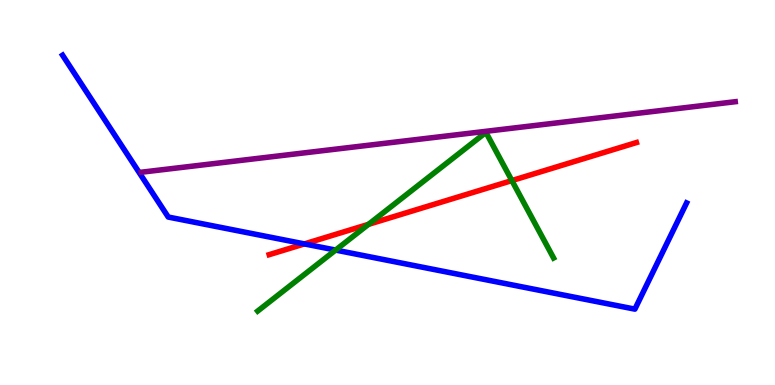[{'lines': ['blue', 'red'], 'intersections': [{'x': 3.93, 'y': 3.66}]}, {'lines': ['green', 'red'], 'intersections': [{'x': 4.75, 'y': 4.17}, {'x': 6.6, 'y': 5.31}]}, {'lines': ['purple', 'red'], 'intersections': []}, {'lines': ['blue', 'green'], 'intersections': [{'x': 4.33, 'y': 3.5}]}, {'lines': ['blue', 'purple'], 'intersections': []}, {'lines': ['green', 'purple'], 'intersections': []}]